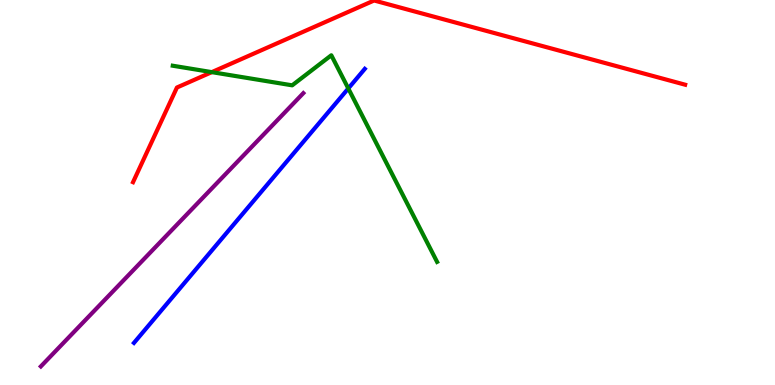[{'lines': ['blue', 'red'], 'intersections': []}, {'lines': ['green', 'red'], 'intersections': [{'x': 2.73, 'y': 8.13}]}, {'lines': ['purple', 'red'], 'intersections': []}, {'lines': ['blue', 'green'], 'intersections': [{'x': 4.49, 'y': 7.7}]}, {'lines': ['blue', 'purple'], 'intersections': []}, {'lines': ['green', 'purple'], 'intersections': []}]